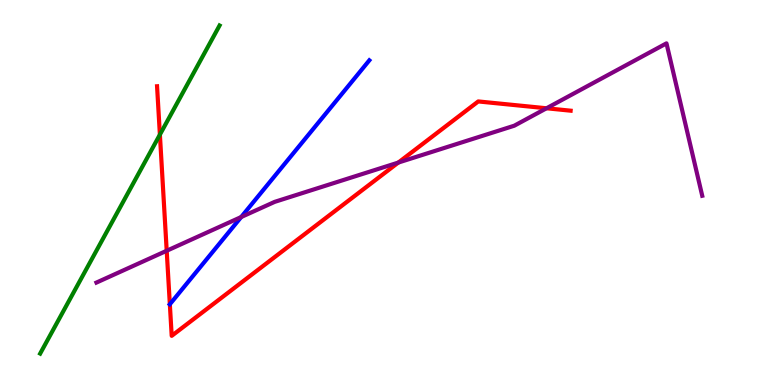[{'lines': ['blue', 'red'], 'intersections': [{'x': 2.19, 'y': 2.1}]}, {'lines': ['green', 'red'], 'intersections': [{'x': 2.06, 'y': 6.5}]}, {'lines': ['purple', 'red'], 'intersections': [{'x': 2.15, 'y': 3.49}, {'x': 5.14, 'y': 5.78}, {'x': 7.05, 'y': 7.19}]}, {'lines': ['blue', 'green'], 'intersections': []}, {'lines': ['blue', 'purple'], 'intersections': [{'x': 3.11, 'y': 4.36}]}, {'lines': ['green', 'purple'], 'intersections': []}]